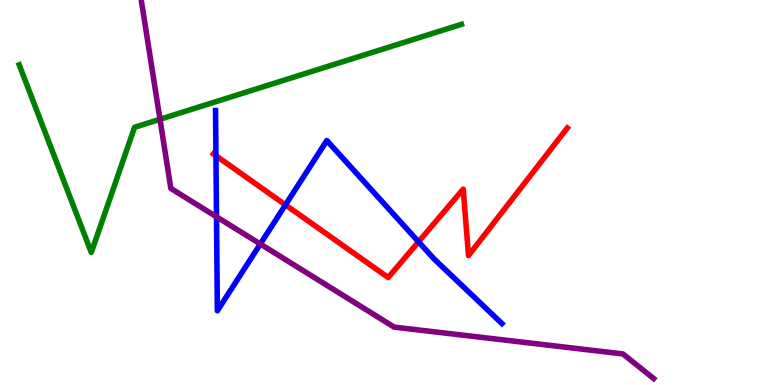[{'lines': ['blue', 'red'], 'intersections': [{'x': 2.79, 'y': 5.95}, {'x': 3.68, 'y': 4.68}, {'x': 5.4, 'y': 3.72}]}, {'lines': ['green', 'red'], 'intersections': []}, {'lines': ['purple', 'red'], 'intersections': []}, {'lines': ['blue', 'green'], 'intersections': []}, {'lines': ['blue', 'purple'], 'intersections': [{'x': 2.79, 'y': 4.37}, {'x': 3.36, 'y': 3.66}]}, {'lines': ['green', 'purple'], 'intersections': [{'x': 2.06, 'y': 6.9}]}]